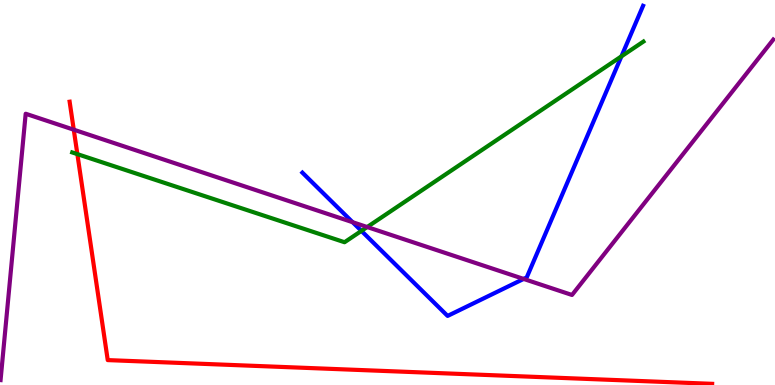[{'lines': ['blue', 'red'], 'intersections': []}, {'lines': ['green', 'red'], 'intersections': [{'x': 0.998, 'y': 6.0}]}, {'lines': ['purple', 'red'], 'intersections': [{'x': 0.952, 'y': 6.63}]}, {'lines': ['blue', 'green'], 'intersections': [{'x': 4.66, 'y': 4.0}, {'x': 8.02, 'y': 8.54}]}, {'lines': ['blue', 'purple'], 'intersections': [{'x': 4.55, 'y': 4.23}, {'x': 6.76, 'y': 2.76}]}, {'lines': ['green', 'purple'], 'intersections': [{'x': 4.74, 'y': 4.1}]}]